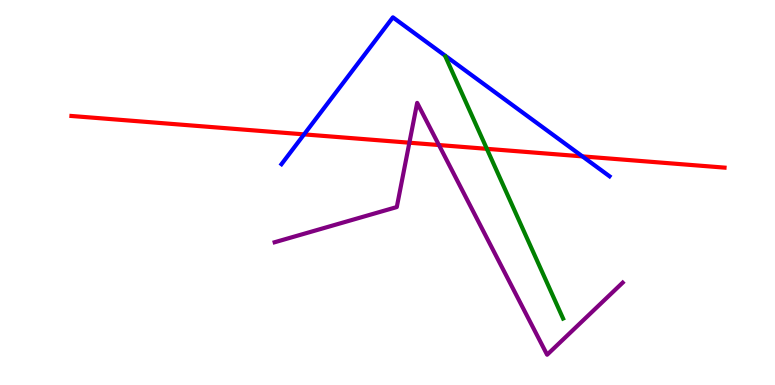[{'lines': ['blue', 'red'], 'intersections': [{'x': 3.92, 'y': 6.51}, {'x': 7.52, 'y': 5.94}]}, {'lines': ['green', 'red'], 'intersections': [{'x': 6.28, 'y': 6.13}]}, {'lines': ['purple', 'red'], 'intersections': [{'x': 5.28, 'y': 6.29}, {'x': 5.66, 'y': 6.23}]}, {'lines': ['blue', 'green'], 'intersections': []}, {'lines': ['blue', 'purple'], 'intersections': []}, {'lines': ['green', 'purple'], 'intersections': []}]